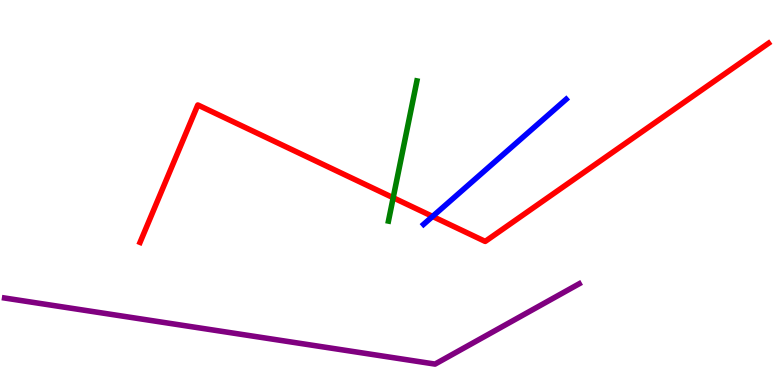[{'lines': ['blue', 'red'], 'intersections': [{'x': 5.58, 'y': 4.38}]}, {'lines': ['green', 'red'], 'intersections': [{'x': 5.07, 'y': 4.86}]}, {'lines': ['purple', 'red'], 'intersections': []}, {'lines': ['blue', 'green'], 'intersections': []}, {'lines': ['blue', 'purple'], 'intersections': []}, {'lines': ['green', 'purple'], 'intersections': []}]